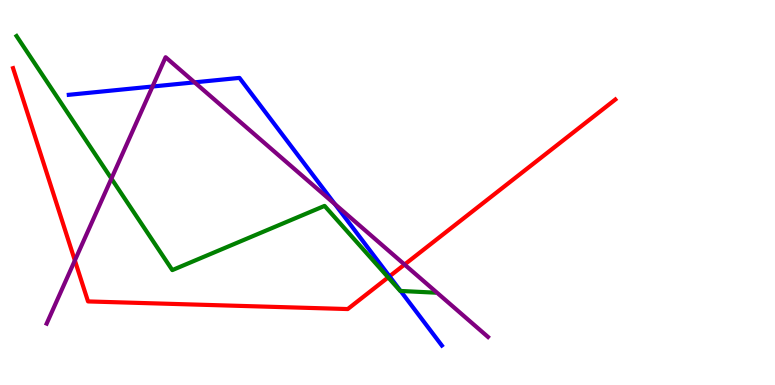[{'lines': ['blue', 'red'], 'intersections': [{'x': 5.03, 'y': 2.82}]}, {'lines': ['green', 'red'], 'intersections': [{'x': 5.01, 'y': 2.8}]}, {'lines': ['purple', 'red'], 'intersections': [{'x': 0.966, 'y': 3.24}, {'x': 5.22, 'y': 3.13}]}, {'lines': ['blue', 'green'], 'intersections': [{'x': 5.17, 'y': 2.44}]}, {'lines': ['blue', 'purple'], 'intersections': [{'x': 1.97, 'y': 7.75}, {'x': 2.51, 'y': 7.86}, {'x': 4.32, 'y': 4.7}]}, {'lines': ['green', 'purple'], 'intersections': [{'x': 1.44, 'y': 5.36}]}]